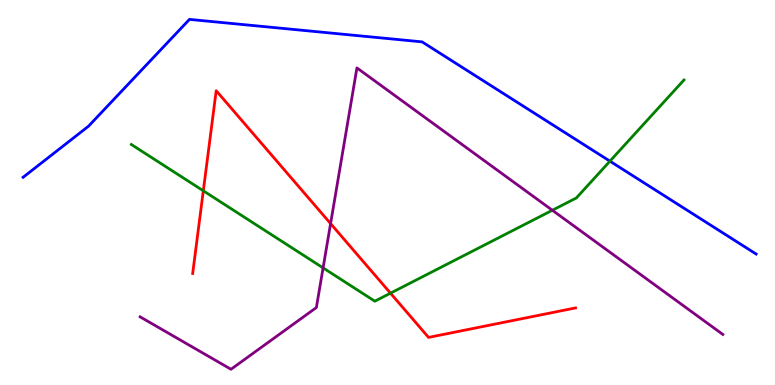[{'lines': ['blue', 'red'], 'intersections': []}, {'lines': ['green', 'red'], 'intersections': [{'x': 2.62, 'y': 5.04}, {'x': 5.04, 'y': 2.38}]}, {'lines': ['purple', 'red'], 'intersections': [{'x': 4.27, 'y': 4.19}]}, {'lines': ['blue', 'green'], 'intersections': [{'x': 7.87, 'y': 5.81}]}, {'lines': ['blue', 'purple'], 'intersections': []}, {'lines': ['green', 'purple'], 'intersections': [{'x': 4.17, 'y': 3.04}, {'x': 7.13, 'y': 4.54}]}]